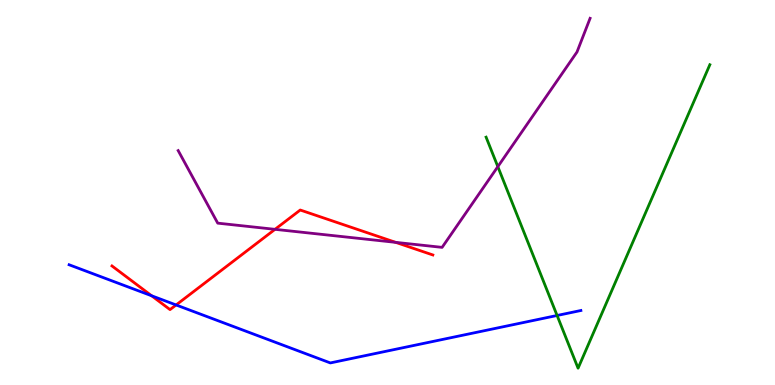[{'lines': ['blue', 'red'], 'intersections': [{'x': 1.96, 'y': 2.32}, {'x': 2.27, 'y': 2.08}]}, {'lines': ['green', 'red'], 'intersections': []}, {'lines': ['purple', 'red'], 'intersections': [{'x': 3.55, 'y': 4.04}, {'x': 5.11, 'y': 3.71}]}, {'lines': ['blue', 'green'], 'intersections': [{'x': 7.19, 'y': 1.81}]}, {'lines': ['blue', 'purple'], 'intersections': []}, {'lines': ['green', 'purple'], 'intersections': [{'x': 6.42, 'y': 5.67}]}]